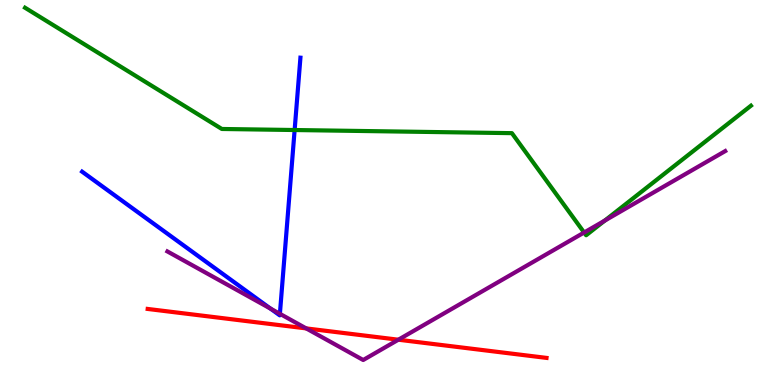[{'lines': ['blue', 'red'], 'intersections': []}, {'lines': ['green', 'red'], 'intersections': []}, {'lines': ['purple', 'red'], 'intersections': [{'x': 3.95, 'y': 1.47}, {'x': 5.14, 'y': 1.18}]}, {'lines': ['blue', 'green'], 'intersections': [{'x': 3.8, 'y': 6.62}]}, {'lines': ['blue', 'purple'], 'intersections': [{'x': 3.49, 'y': 1.98}, {'x': 3.61, 'y': 1.85}]}, {'lines': ['green', 'purple'], 'intersections': [{'x': 7.54, 'y': 3.96}, {'x': 7.8, 'y': 4.27}]}]